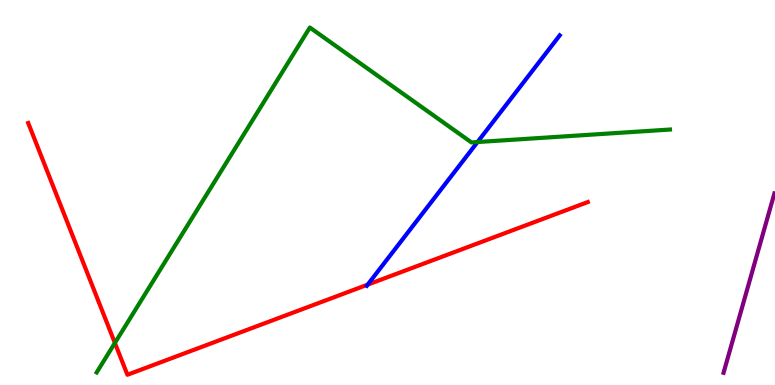[{'lines': ['blue', 'red'], 'intersections': [{'x': 4.74, 'y': 2.61}]}, {'lines': ['green', 'red'], 'intersections': [{'x': 1.48, 'y': 1.09}]}, {'lines': ['purple', 'red'], 'intersections': []}, {'lines': ['blue', 'green'], 'intersections': [{'x': 6.16, 'y': 6.31}]}, {'lines': ['blue', 'purple'], 'intersections': []}, {'lines': ['green', 'purple'], 'intersections': []}]